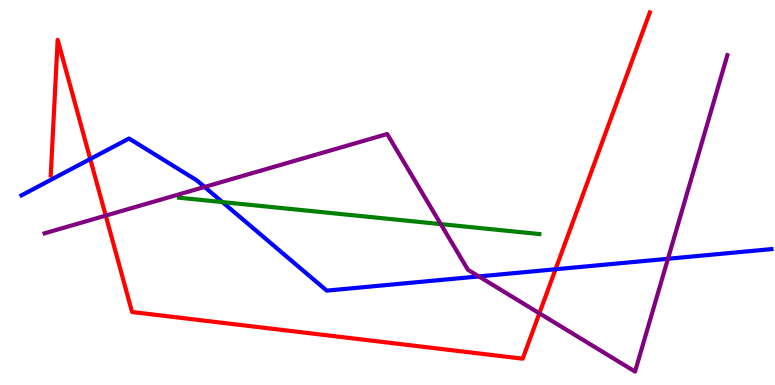[{'lines': ['blue', 'red'], 'intersections': [{'x': 1.16, 'y': 5.87}, {'x': 7.17, 'y': 3.01}]}, {'lines': ['green', 'red'], 'intersections': []}, {'lines': ['purple', 'red'], 'intersections': [{'x': 1.36, 'y': 4.4}, {'x': 6.96, 'y': 1.86}]}, {'lines': ['blue', 'green'], 'intersections': [{'x': 2.87, 'y': 4.75}]}, {'lines': ['blue', 'purple'], 'intersections': [{'x': 2.64, 'y': 5.14}, {'x': 6.18, 'y': 2.82}, {'x': 8.62, 'y': 3.28}]}, {'lines': ['green', 'purple'], 'intersections': [{'x': 5.69, 'y': 4.18}]}]